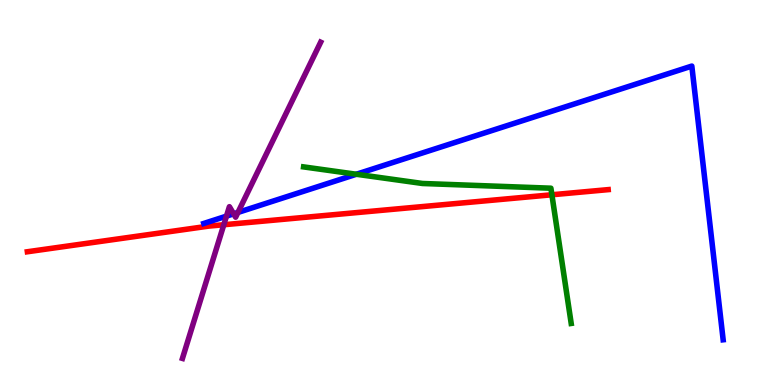[{'lines': ['blue', 'red'], 'intersections': []}, {'lines': ['green', 'red'], 'intersections': [{'x': 7.12, 'y': 4.94}]}, {'lines': ['purple', 'red'], 'intersections': [{'x': 2.89, 'y': 4.16}]}, {'lines': ['blue', 'green'], 'intersections': [{'x': 4.6, 'y': 5.47}]}, {'lines': ['blue', 'purple'], 'intersections': [{'x': 2.92, 'y': 4.39}, {'x': 3.01, 'y': 4.45}, {'x': 3.07, 'y': 4.48}]}, {'lines': ['green', 'purple'], 'intersections': []}]